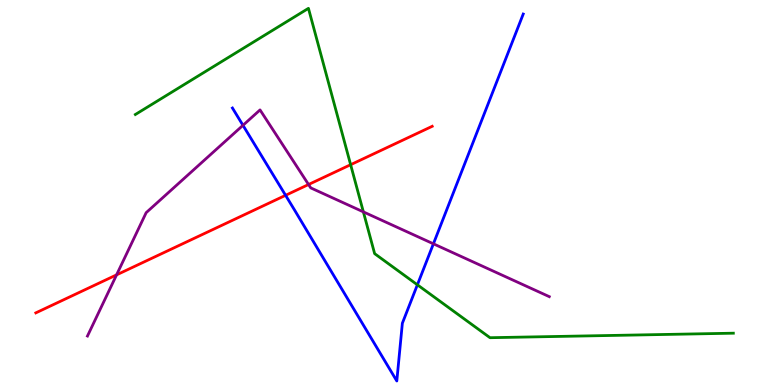[{'lines': ['blue', 'red'], 'intersections': [{'x': 3.68, 'y': 4.93}]}, {'lines': ['green', 'red'], 'intersections': [{'x': 4.52, 'y': 5.72}]}, {'lines': ['purple', 'red'], 'intersections': [{'x': 1.5, 'y': 2.86}, {'x': 3.98, 'y': 5.21}]}, {'lines': ['blue', 'green'], 'intersections': [{'x': 5.39, 'y': 2.6}]}, {'lines': ['blue', 'purple'], 'intersections': [{'x': 3.14, 'y': 6.75}, {'x': 5.59, 'y': 3.67}]}, {'lines': ['green', 'purple'], 'intersections': [{'x': 4.69, 'y': 4.5}]}]